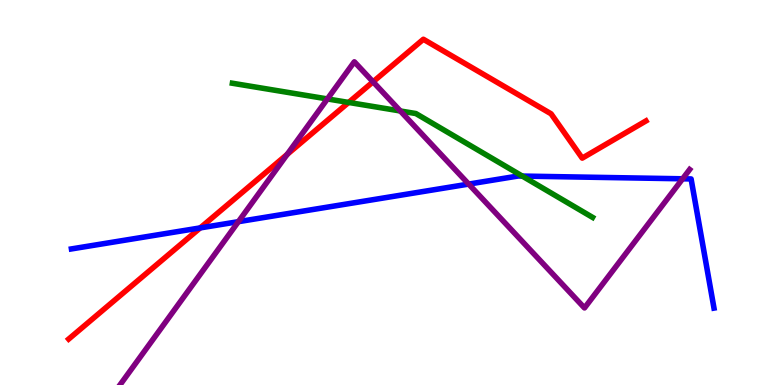[{'lines': ['blue', 'red'], 'intersections': [{'x': 2.58, 'y': 4.08}]}, {'lines': ['green', 'red'], 'intersections': [{'x': 4.5, 'y': 7.34}]}, {'lines': ['purple', 'red'], 'intersections': [{'x': 3.71, 'y': 5.99}, {'x': 4.81, 'y': 7.88}]}, {'lines': ['blue', 'green'], 'intersections': [{'x': 6.74, 'y': 5.43}]}, {'lines': ['blue', 'purple'], 'intersections': [{'x': 3.08, 'y': 4.24}, {'x': 6.05, 'y': 5.22}, {'x': 8.81, 'y': 5.36}]}, {'lines': ['green', 'purple'], 'intersections': [{'x': 4.22, 'y': 7.43}, {'x': 5.17, 'y': 7.12}]}]